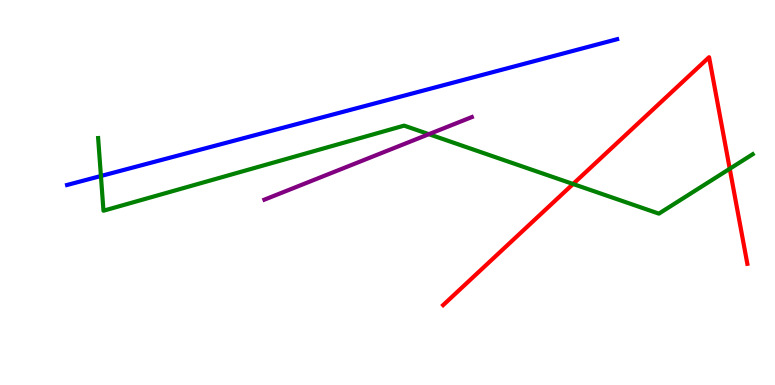[{'lines': ['blue', 'red'], 'intersections': []}, {'lines': ['green', 'red'], 'intersections': [{'x': 7.39, 'y': 5.22}, {'x': 9.42, 'y': 5.62}]}, {'lines': ['purple', 'red'], 'intersections': []}, {'lines': ['blue', 'green'], 'intersections': [{'x': 1.3, 'y': 5.43}]}, {'lines': ['blue', 'purple'], 'intersections': []}, {'lines': ['green', 'purple'], 'intersections': [{'x': 5.53, 'y': 6.51}]}]